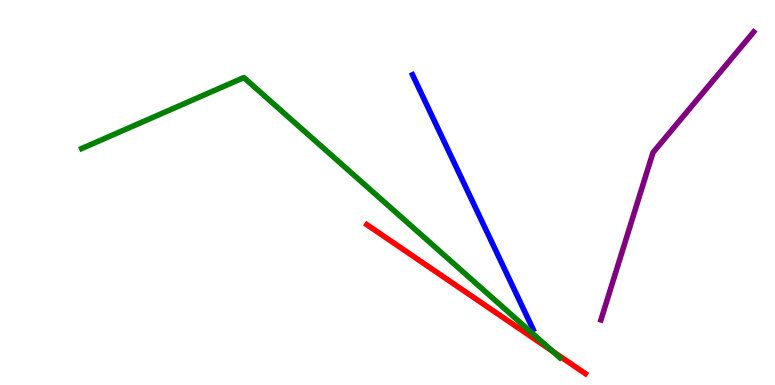[{'lines': ['blue', 'red'], 'intersections': []}, {'lines': ['green', 'red'], 'intersections': [{'x': 7.13, 'y': 0.876}]}, {'lines': ['purple', 'red'], 'intersections': []}, {'lines': ['blue', 'green'], 'intersections': []}, {'lines': ['blue', 'purple'], 'intersections': []}, {'lines': ['green', 'purple'], 'intersections': []}]